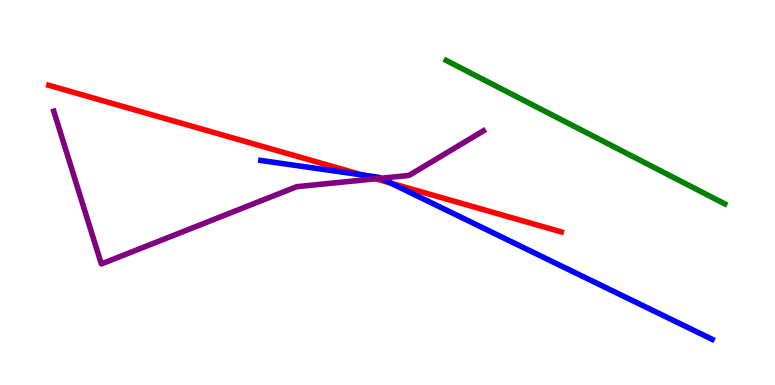[{'lines': ['blue', 'red'], 'intersections': [{'x': 4.67, 'y': 5.46}, {'x': 5.04, 'y': 5.24}]}, {'lines': ['green', 'red'], 'intersections': []}, {'lines': ['purple', 'red'], 'intersections': [{'x': 4.85, 'y': 5.36}]}, {'lines': ['blue', 'green'], 'intersections': []}, {'lines': ['blue', 'purple'], 'intersections': [{'x': 4.91, 'y': 5.37}]}, {'lines': ['green', 'purple'], 'intersections': []}]